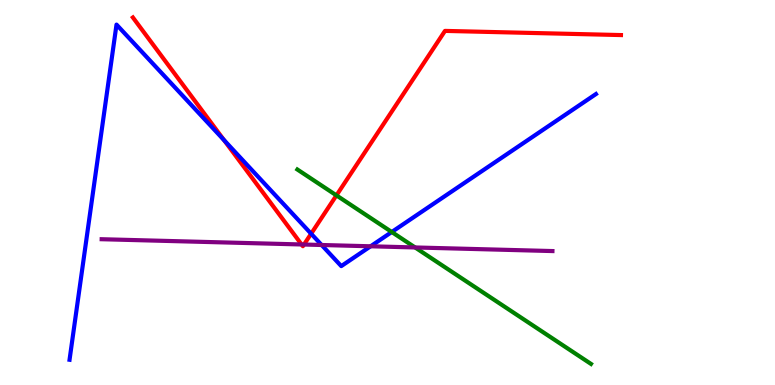[{'lines': ['blue', 'red'], 'intersections': [{'x': 2.89, 'y': 6.36}, {'x': 4.01, 'y': 3.93}]}, {'lines': ['green', 'red'], 'intersections': [{'x': 4.34, 'y': 4.93}]}, {'lines': ['purple', 'red'], 'intersections': [{'x': 3.89, 'y': 3.65}, {'x': 3.92, 'y': 3.65}]}, {'lines': ['blue', 'green'], 'intersections': [{'x': 5.05, 'y': 3.97}]}, {'lines': ['blue', 'purple'], 'intersections': [{'x': 4.15, 'y': 3.64}, {'x': 4.78, 'y': 3.6}]}, {'lines': ['green', 'purple'], 'intersections': [{'x': 5.36, 'y': 3.57}]}]